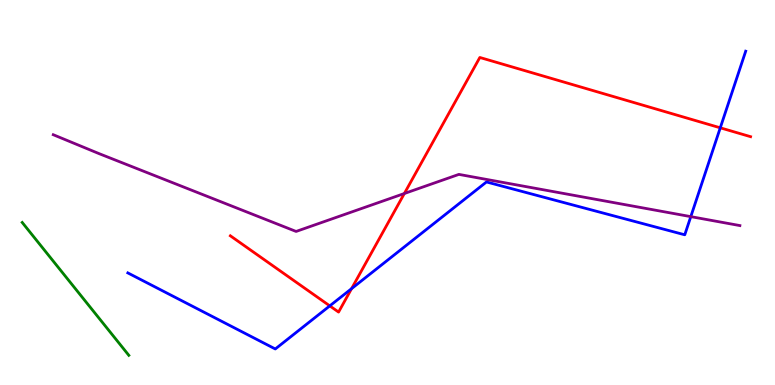[{'lines': ['blue', 'red'], 'intersections': [{'x': 4.26, 'y': 2.06}, {'x': 4.54, 'y': 2.5}, {'x': 9.29, 'y': 6.68}]}, {'lines': ['green', 'red'], 'intersections': []}, {'lines': ['purple', 'red'], 'intersections': [{'x': 5.22, 'y': 4.97}]}, {'lines': ['blue', 'green'], 'intersections': []}, {'lines': ['blue', 'purple'], 'intersections': [{'x': 8.91, 'y': 4.37}]}, {'lines': ['green', 'purple'], 'intersections': []}]